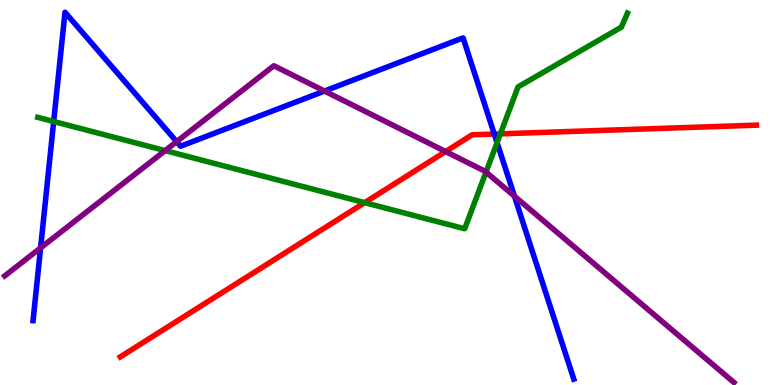[{'lines': ['blue', 'red'], 'intersections': [{'x': 6.38, 'y': 6.52}]}, {'lines': ['green', 'red'], 'intersections': [{'x': 4.71, 'y': 4.74}, {'x': 6.46, 'y': 6.52}]}, {'lines': ['purple', 'red'], 'intersections': [{'x': 5.75, 'y': 6.06}]}, {'lines': ['blue', 'green'], 'intersections': [{'x': 0.693, 'y': 6.84}, {'x': 6.41, 'y': 6.29}]}, {'lines': ['blue', 'purple'], 'intersections': [{'x': 0.524, 'y': 3.56}, {'x': 2.28, 'y': 6.32}, {'x': 4.19, 'y': 7.64}, {'x': 6.64, 'y': 4.9}]}, {'lines': ['green', 'purple'], 'intersections': [{'x': 2.13, 'y': 6.09}, {'x': 6.27, 'y': 5.53}]}]